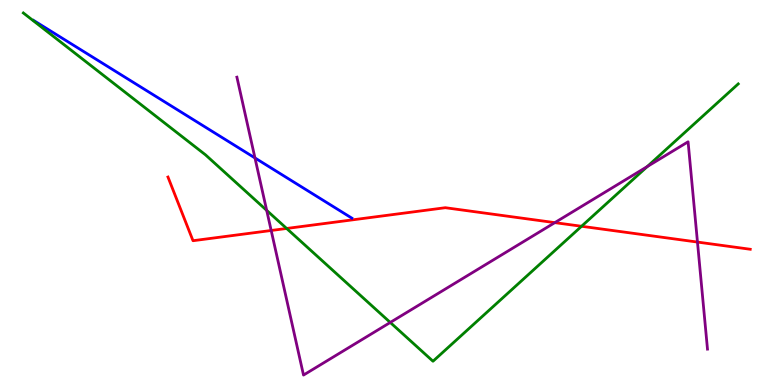[{'lines': ['blue', 'red'], 'intersections': []}, {'lines': ['green', 'red'], 'intersections': [{'x': 3.7, 'y': 4.07}, {'x': 7.5, 'y': 4.12}]}, {'lines': ['purple', 'red'], 'intersections': [{'x': 3.5, 'y': 4.01}, {'x': 7.16, 'y': 4.22}, {'x': 9.0, 'y': 3.71}]}, {'lines': ['blue', 'green'], 'intersections': []}, {'lines': ['blue', 'purple'], 'intersections': [{'x': 3.29, 'y': 5.9}]}, {'lines': ['green', 'purple'], 'intersections': [{'x': 3.44, 'y': 4.54}, {'x': 5.04, 'y': 1.62}, {'x': 8.35, 'y': 5.67}]}]